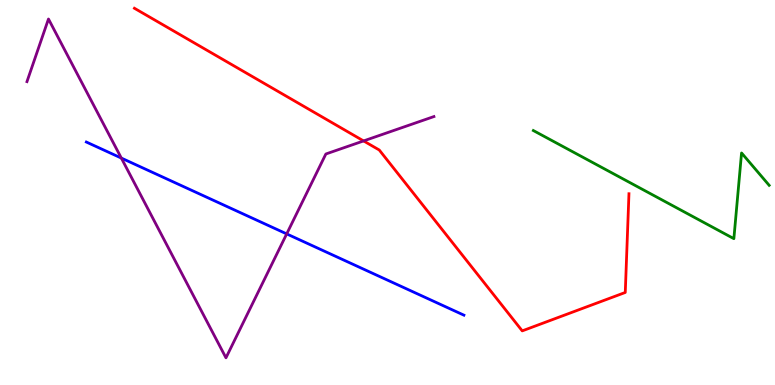[{'lines': ['blue', 'red'], 'intersections': []}, {'lines': ['green', 'red'], 'intersections': []}, {'lines': ['purple', 'red'], 'intersections': [{'x': 4.69, 'y': 6.34}]}, {'lines': ['blue', 'green'], 'intersections': []}, {'lines': ['blue', 'purple'], 'intersections': [{'x': 1.57, 'y': 5.89}, {'x': 3.7, 'y': 3.92}]}, {'lines': ['green', 'purple'], 'intersections': []}]